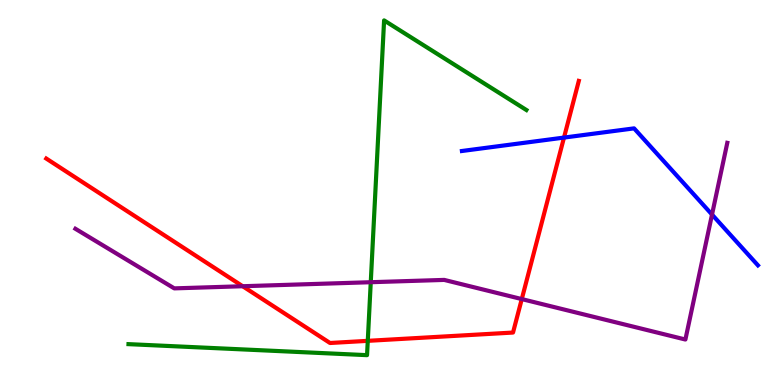[{'lines': ['blue', 'red'], 'intersections': [{'x': 7.28, 'y': 6.43}]}, {'lines': ['green', 'red'], 'intersections': [{'x': 4.75, 'y': 1.15}]}, {'lines': ['purple', 'red'], 'intersections': [{'x': 3.13, 'y': 2.57}, {'x': 6.73, 'y': 2.23}]}, {'lines': ['blue', 'green'], 'intersections': []}, {'lines': ['blue', 'purple'], 'intersections': [{'x': 9.19, 'y': 4.43}]}, {'lines': ['green', 'purple'], 'intersections': [{'x': 4.78, 'y': 2.67}]}]